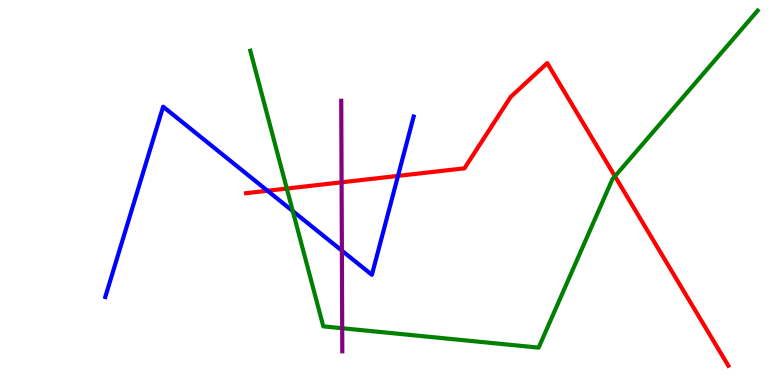[{'lines': ['blue', 'red'], 'intersections': [{'x': 3.45, 'y': 5.05}, {'x': 5.14, 'y': 5.43}]}, {'lines': ['green', 'red'], 'intersections': [{'x': 3.7, 'y': 5.1}, {'x': 7.93, 'y': 5.42}]}, {'lines': ['purple', 'red'], 'intersections': [{'x': 4.41, 'y': 5.26}]}, {'lines': ['blue', 'green'], 'intersections': [{'x': 3.78, 'y': 4.52}]}, {'lines': ['blue', 'purple'], 'intersections': [{'x': 4.41, 'y': 3.49}]}, {'lines': ['green', 'purple'], 'intersections': [{'x': 4.42, 'y': 1.47}]}]